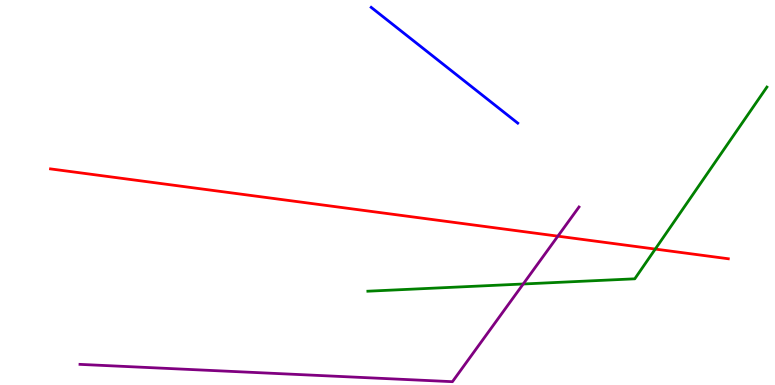[{'lines': ['blue', 'red'], 'intersections': []}, {'lines': ['green', 'red'], 'intersections': [{'x': 8.46, 'y': 3.53}]}, {'lines': ['purple', 'red'], 'intersections': [{'x': 7.2, 'y': 3.87}]}, {'lines': ['blue', 'green'], 'intersections': []}, {'lines': ['blue', 'purple'], 'intersections': []}, {'lines': ['green', 'purple'], 'intersections': [{'x': 6.75, 'y': 2.62}]}]